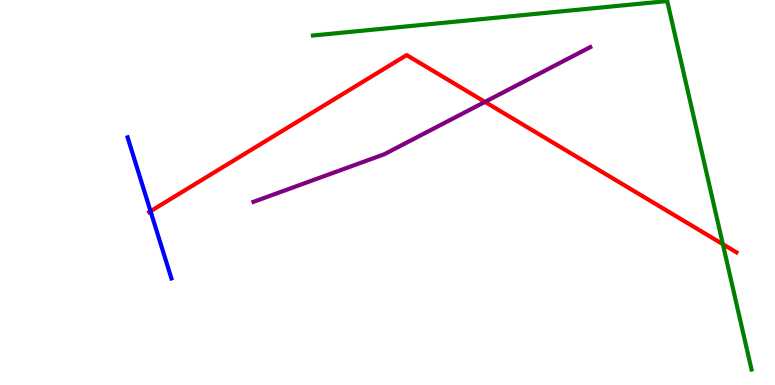[{'lines': ['blue', 'red'], 'intersections': [{'x': 1.94, 'y': 4.51}]}, {'lines': ['green', 'red'], 'intersections': [{'x': 9.33, 'y': 3.66}]}, {'lines': ['purple', 'red'], 'intersections': [{'x': 6.26, 'y': 7.35}]}, {'lines': ['blue', 'green'], 'intersections': []}, {'lines': ['blue', 'purple'], 'intersections': []}, {'lines': ['green', 'purple'], 'intersections': []}]